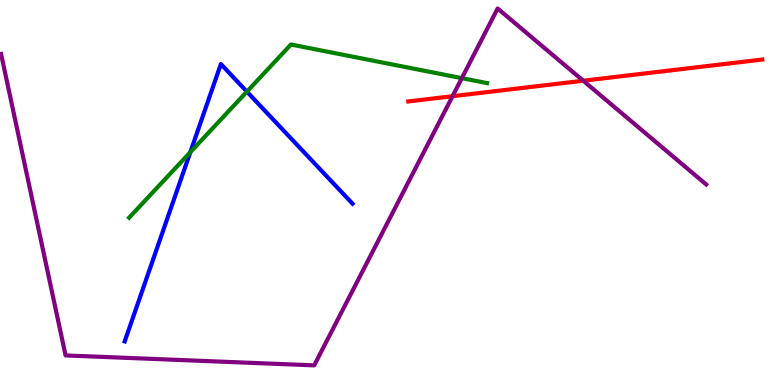[{'lines': ['blue', 'red'], 'intersections': []}, {'lines': ['green', 'red'], 'intersections': []}, {'lines': ['purple', 'red'], 'intersections': [{'x': 5.84, 'y': 7.5}, {'x': 7.53, 'y': 7.9}]}, {'lines': ['blue', 'green'], 'intersections': [{'x': 2.46, 'y': 6.05}, {'x': 3.19, 'y': 7.62}]}, {'lines': ['blue', 'purple'], 'intersections': []}, {'lines': ['green', 'purple'], 'intersections': [{'x': 5.96, 'y': 7.97}]}]